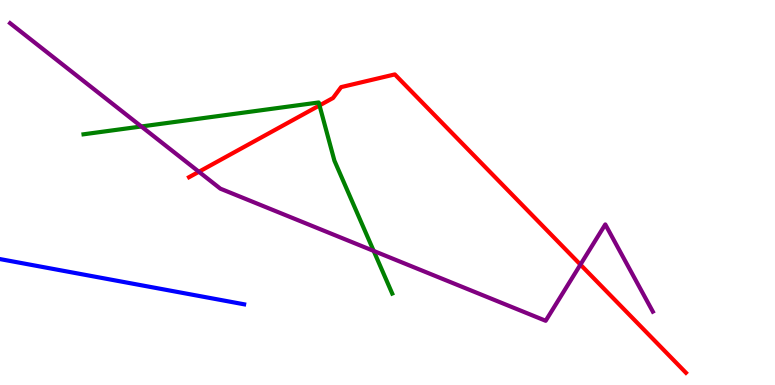[{'lines': ['blue', 'red'], 'intersections': []}, {'lines': ['green', 'red'], 'intersections': [{'x': 4.12, 'y': 7.26}]}, {'lines': ['purple', 'red'], 'intersections': [{'x': 2.57, 'y': 5.54}, {'x': 7.49, 'y': 3.13}]}, {'lines': ['blue', 'green'], 'intersections': []}, {'lines': ['blue', 'purple'], 'intersections': []}, {'lines': ['green', 'purple'], 'intersections': [{'x': 1.82, 'y': 6.71}, {'x': 4.82, 'y': 3.48}]}]